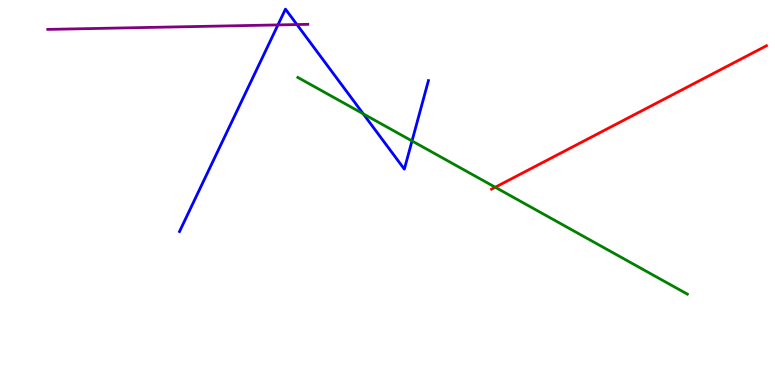[{'lines': ['blue', 'red'], 'intersections': []}, {'lines': ['green', 'red'], 'intersections': [{'x': 6.39, 'y': 5.14}]}, {'lines': ['purple', 'red'], 'intersections': []}, {'lines': ['blue', 'green'], 'intersections': [{'x': 4.69, 'y': 7.04}, {'x': 5.32, 'y': 6.34}]}, {'lines': ['blue', 'purple'], 'intersections': [{'x': 3.59, 'y': 9.35}, {'x': 3.83, 'y': 9.36}]}, {'lines': ['green', 'purple'], 'intersections': []}]